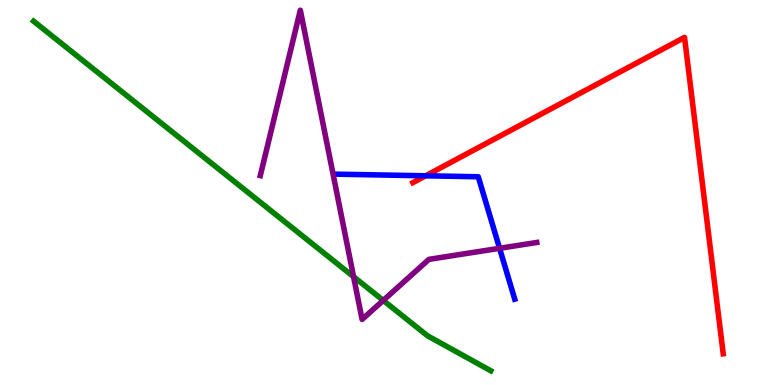[{'lines': ['blue', 'red'], 'intersections': [{'x': 5.49, 'y': 5.43}]}, {'lines': ['green', 'red'], 'intersections': []}, {'lines': ['purple', 'red'], 'intersections': []}, {'lines': ['blue', 'green'], 'intersections': []}, {'lines': ['blue', 'purple'], 'intersections': [{'x': 6.45, 'y': 3.55}]}, {'lines': ['green', 'purple'], 'intersections': [{'x': 4.56, 'y': 2.81}, {'x': 4.95, 'y': 2.2}]}]